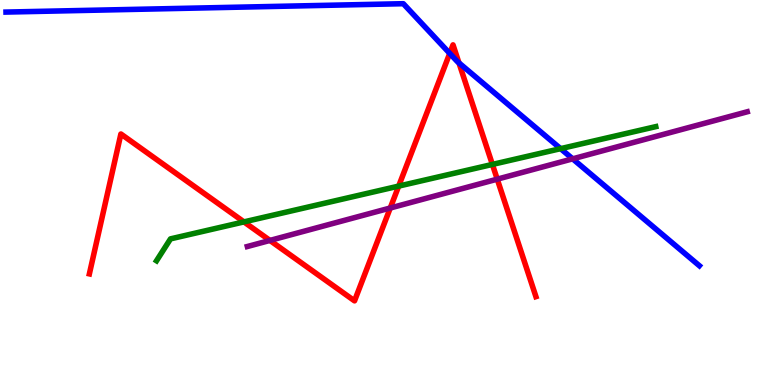[{'lines': ['blue', 'red'], 'intersections': [{'x': 5.8, 'y': 8.61}, {'x': 5.92, 'y': 8.37}]}, {'lines': ['green', 'red'], 'intersections': [{'x': 3.15, 'y': 4.24}, {'x': 5.14, 'y': 5.17}, {'x': 6.35, 'y': 5.73}]}, {'lines': ['purple', 'red'], 'intersections': [{'x': 3.48, 'y': 3.76}, {'x': 5.04, 'y': 4.6}, {'x': 6.42, 'y': 5.35}]}, {'lines': ['blue', 'green'], 'intersections': [{'x': 7.23, 'y': 6.14}]}, {'lines': ['blue', 'purple'], 'intersections': [{'x': 7.39, 'y': 5.87}]}, {'lines': ['green', 'purple'], 'intersections': []}]